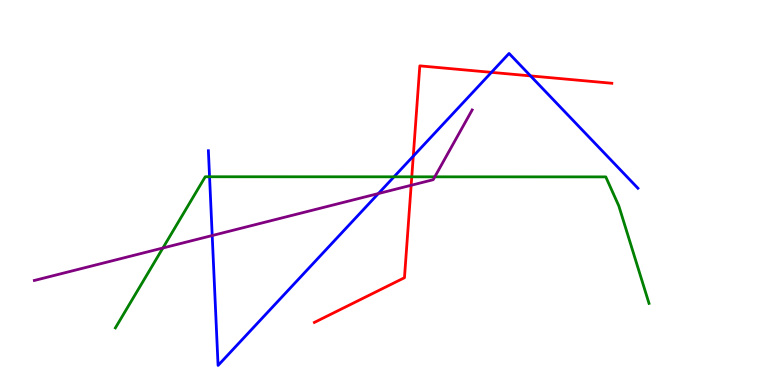[{'lines': ['blue', 'red'], 'intersections': [{'x': 5.33, 'y': 5.94}, {'x': 6.34, 'y': 8.12}, {'x': 6.85, 'y': 8.03}]}, {'lines': ['green', 'red'], 'intersections': [{'x': 5.31, 'y': 5.41}]}, {'lines': ['purple', 'red'], 'intersections': [{'x': 5.31, 'y': 5.19}]}, {'lines': ['blue', 'green'], 'intersections': [{'x': 2.7, 'y': 5.41}, {'x': 5.08, 'y': 5.41}]}, {'lines': ['blue', 'purple'], 'intersections': [{'x': 2.74, 'y': 3.88}, {'x': 4.88, 'y': 4.97}]}, {'lines': ['green', 'purple'], 'intersections': [{'x': 2.1, 'y': 3.56}, {'x': 5.61, 'y': 5.41}]}]